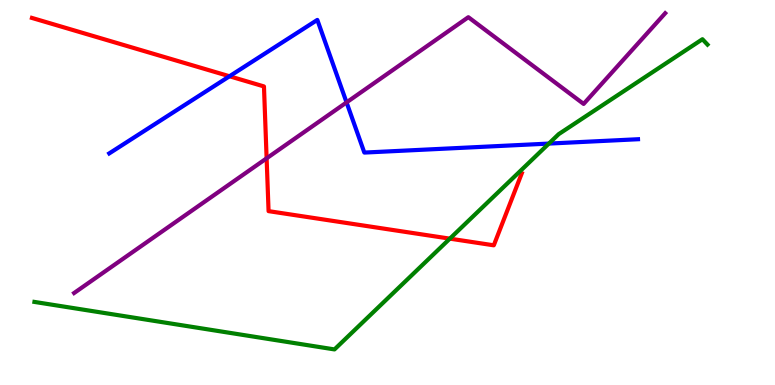[{'lines': ['blue', 'red'], 'intersections': [{'x': 2.96, 'y': 8.02}]}, {'lines': ['green', 'red'], 'intersections': [{'x': 5.8, 'y': 3.8}]}, {'lines': ['purple', 'red'], 'intersections': [{'x': 3.44, 'y': 5.89}]}, {'lines': ['blue', 'green'], 'intersections': [{'x': 7.08, 'y': 6.27}]}, {'lines': ['blue', 'purple'], 'intersections': [{'x': 4.47, 'y': 7.34}]}, {'lines': ['green', 'purple'], 'intersections': []}]